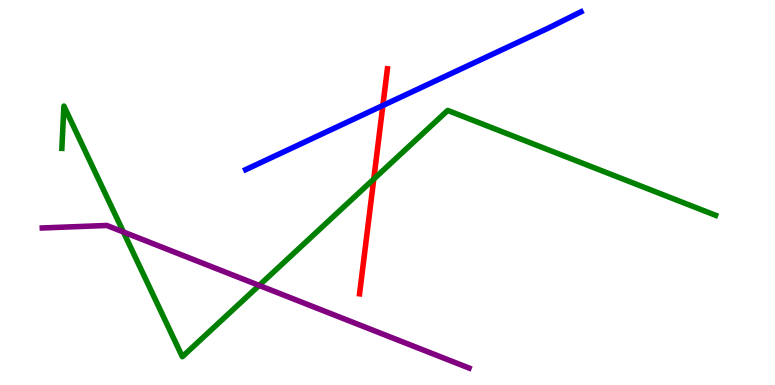[{'lines': ['blue', 'red'], 'intersections': [{'x': 4.94, 'y': 7.26}]}, {'lines': ['green', 'red'], 'intersections': [{'x': 4.82, 'y': 5.35}]}, {'lines': ['purple', 'red'], 'intersections': []}, {'lines': ['blue', 'green'], 'intersections': []}, {'lines': ['blue', 'purple'], 'intersections': []}, {'lines': ['green', 'purple'], 'intersections': [{'x': 1.59, 'y': 3.97}, {'x': 3.34, 'y': 2.59}]}]